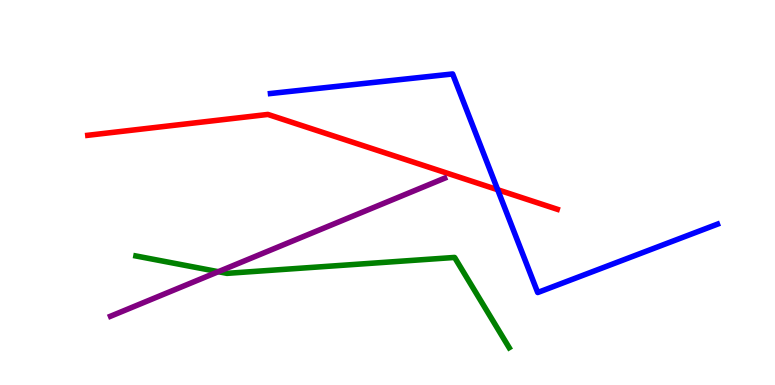[{'lines': ['blue', 'red'], 'intersections': [{'x': 6.42, 'y': 5.07}]}, {'lines': ['green', 'red'], 'intersections': []}, {'lines': ['purple', 'red'], 'intersections': []}, {'lines': ['blue', 'green'], 'intersections': []}, {'lines': ['blue', 'purple'], 'intersections': []}, {'lines': ['green', 'purple'], 'intersections': [{'x': 2.82, 'y': 2.94}]}]